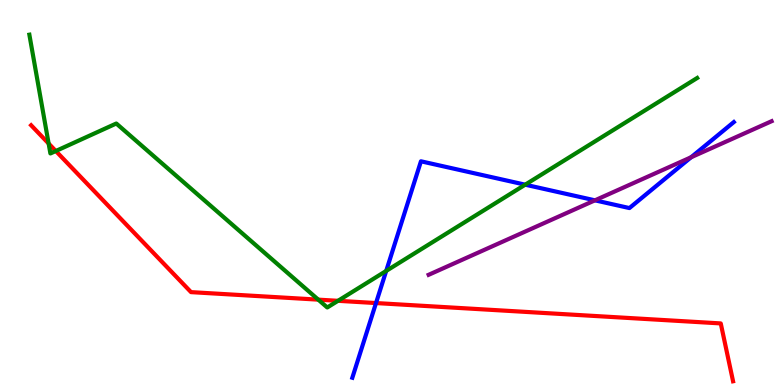[{'lines': ['blue', 'red'], 'intersections': [{'x': 4.85, 'y': 2.13}]}, {'lines': ['green', 'red'], 'intersections': [{'x': 0.627, 'y': 6.27}, {'x': 0.72, 'y': 6.08}, {'x': 4.11, 'y': 2.22}, {'x': 4.36, 'y': 2.19}]}, {'lines': ['purple', 'red'], 'intersections': []}, {'lines': ['blue', 'green'], 'intersections': [{'x': 4.98, 'y': 2.96}, {'x': 6.78, 'y': 5.2}]}, {'lines': ['blue', 'purple'], 'intersections': [{'x': 7.68, 'y': 4.8}, {'x': 8.92, 'y': 5.92}]}, {'lines': ['green', 'purple'], 'intersections': []}]